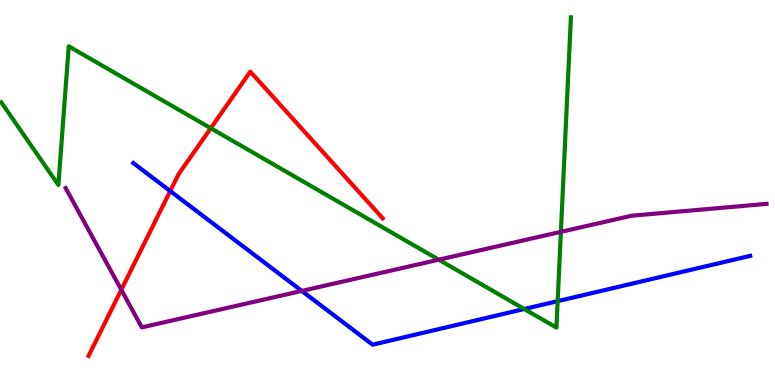[{'lines': ['blue', 'red'], 'intersections': [{'x': 2.2, 'y': 5.04}]}, {'lines': ['green', 'red'], 'intersections': [{'x': 2.72, 'y': 6.67}]}, {'lines': ['purple', 'red'], 'intersections': [{'x': 1.56, 'y': 2.47}]}, {'lines': ['blue', 'green'], 'intersections': [{'x': 6.76, 'y': 1.97}, {'x': 7.2, 'y': 2.18}]}, {'lines': ['blue', 'purple'], 'intersections': [{'x': 3.89, 'y': 2.44}]}, {'lines': ['green', 'purple'], 'intersections': [{'x': 5.66, 'y': 3.25}, {'x': 7.24, 'y': 3.98}]}]